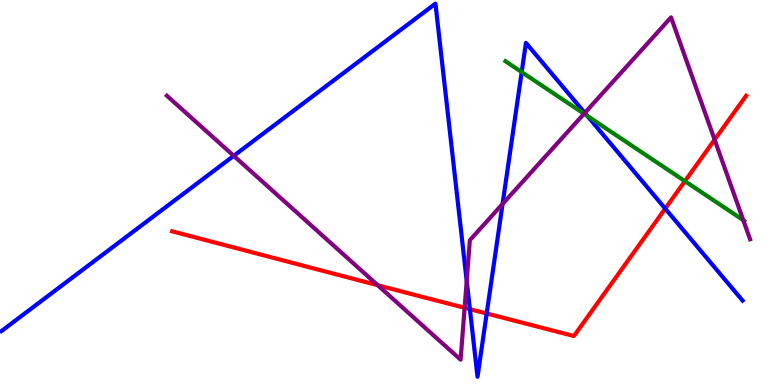[{'lines': ['blue', 'red'], 'intersections': [{'x': 6.06, 'y': 1.97}, {'x': 6.28, 'y': 1.86}, {'x': 8.58, 'y': 4.58}]}, {'lines': ['green', 'red'], 'intersections': [{'x': 8.84, 'y': 5.29}]}, {'lines': ['purple', 'red'], 'intersections': [{'x': 4.87, 'y': 2.59}, {'x': 6.0, 'y': 2.01}, {'x': 9.22, 'y': 6.37}]}, {'lines': ['blue', 'green'], 'intersections': [{'x': 6.73, 'y': 8.13}, {'x': 7.58, 'y': 6.99}]}, {'lines': ['blue', 'purple'], 'intersections': [{'x': 3.02, 'y': 5.95}, {'x': 6.02, 'y': 2.7}, {'x': 6.48, 'y': 4.7}, {'x': 7.55, 'y': 7.07}]}, {'lines': ['green', 'purple'], 'intersections': [{'x': 7.54, 'y': 7.05}, {'x': 9.59, 'y': 4.28}]}]